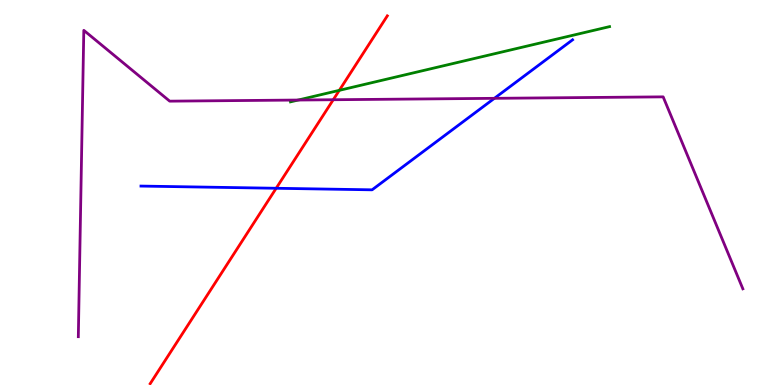[{'lines': ['blue', 'red'], 'intersections': [{'x': 3.56, 'y': 5.11}]}, {'lines': ['green', 'red'], 'intersections': [{'x': 4.38, 'y': 7.65}]}, {'lines': ['purple', 'red'], 'intersections': [{'x': 4.3, 'y': 7.41}]}, {'lines': ['blue', 'green'], 'intersections': []}, {'lines': ['blue', 'purple'], 'intersections': [{'x': 6.38, 'y': 7.45}]}, {'lines': ['green', 'purple'], 'intersections': [{'x': 3.85, 'y': 7.4}]}]